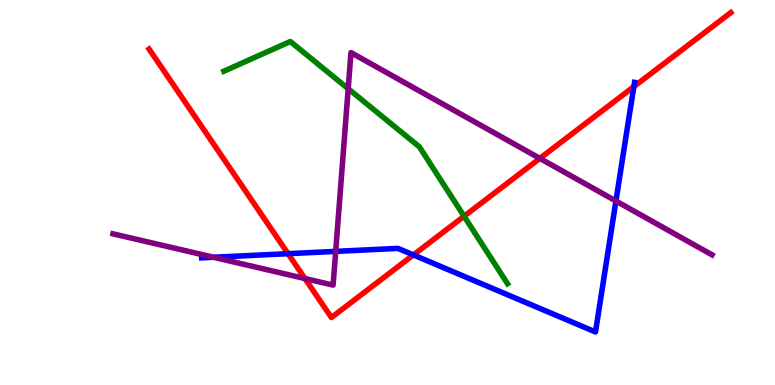[{'lines': ['blue', 'red'], 'intersections': [{'x': 3.72, 'y': 3.41}, {'x': 5.33, 'y': 3.38}, {'x': 8.18, 'y': 7.75}]}, {'lines': ['green', 'red'], 'intersections': [{'x': 5.99, 'y': 4.38}]}, {'lines': ['purple', 'red'], 'intersections': [{'x': 3.93, 'y': 2.77}, {'x': 6.97, 'y': 5.89}]}, {'lines': ['blue', 'green'], 'intersections': []}, {'lines': ['blue', 'purple'], 'intersections': [{'x': 2.76, 'y': 3.32}, {'x': 4.33, 'y': 3.47}, {'x': 7.95, 'y': 4.78}]}, {'lines': ['green', 'purple'], 'intersections': [{'x': 4.49, 'y': 7.7}]}]